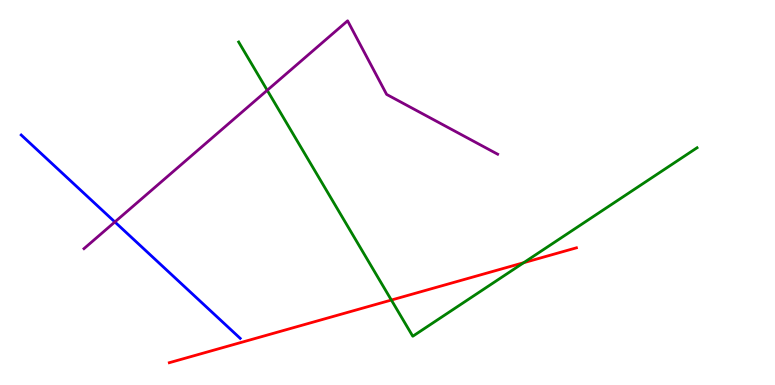[{'lines': ['blue', 'red'], 'intersections': []}, {'lines': ['green', 'red'], 'intersections': [{'x': 5.05, 'y': 2.21}, {'x': 6.76, 'y': 3.18}]}, {'lines': ['purple', 'red'], 'intersections': []}, {'lines': ['blue', 'green'], 'intersections': []}, {'lines': ['blue', 'purple'], 'intersections': [{'x': 1.48, 'y': 4.23}]}, {'lines': ['green', 'purple'], 'intersections': [{'x': 3.45, 'y': 7.66}]}]